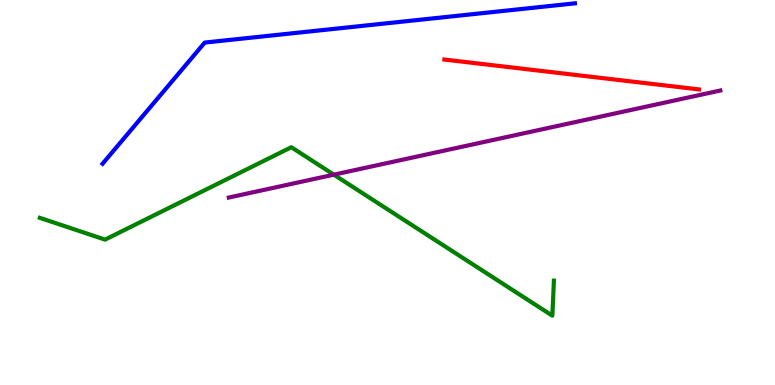[{'lines': ['blue', 'red'], 'intersections': []}, {'lines': ['green', 'red'], 'intersections': []}, {'lines': ['purple', 'red'], 'intersections': []}, {'lines': ['blue', 'green'], 'intersections': []}, {'lines': ['blue', 'purple'], 'intersections': []}, {'lines': ['green', 'purple'], 'intersections': [{'x': 4.31, 'y': 5.46}]}]